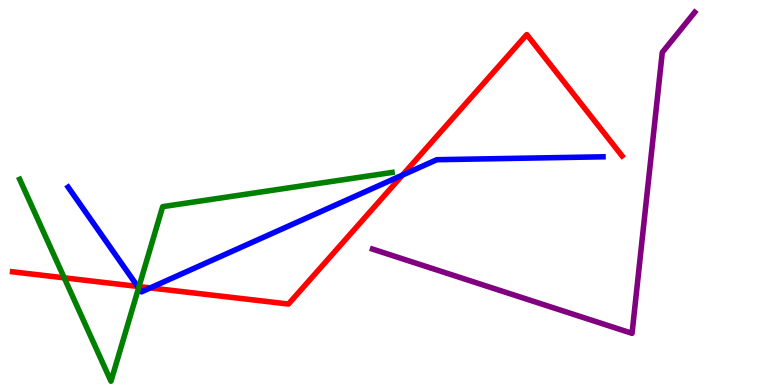[{'lines': ['blue', 'red'], 'intersections': [{'x': 1.78, 'y': 2.56}, {'x': 1.94, 'y': 2.52}, {'x': 5.19, 'y': 5.45}]}, {'lines': ['green', 'red'], 'intersections': [{'x': 0.829, 'y': 2.78}, {'x': 1.79, 'y': 2.56}]}, {'lines': ['purple', 'red'], 'intersections': []}, {'lines': ['blue', 'green'], 'intersections': [{'x': 1.79, 'y': 2.52}]}, {'lines': ['blue', 'purple'], 'intersections': []}, {'lines': ['green', 'purple'], 'intersections': []}]